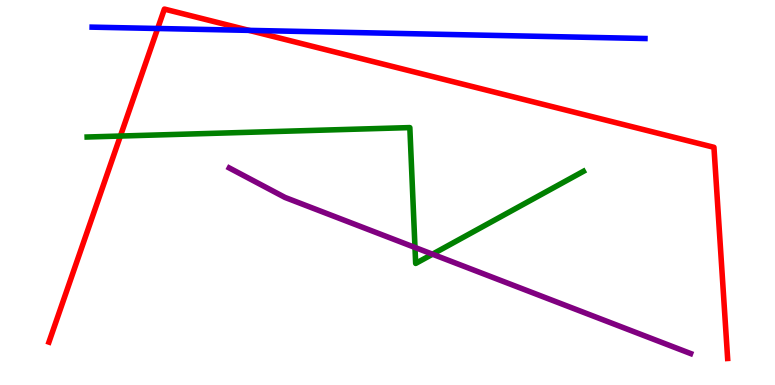[{'lines': ['blue', 'red'], 'intersections': [{'x': 2.03, 'y': 9.26}, {'x': 3.21, 'y': 9.21}]}, {'lines': ['green', 'red'], 'intersections': [{'x': 1.55, 'y': 6.47}]}, {'lines': ['purple', 'red'], 'intersections': []}, {'lines': ['blue', 'green'], 'intersections': []}, {'lines': ['blue', 'purple'], 'intersections': []}, {'lines': ['green', 'purple'], 'intersections': [{'x': 5.35, 'y': 3.57}, {'x': 5.58, 'y': 3.4}]}]